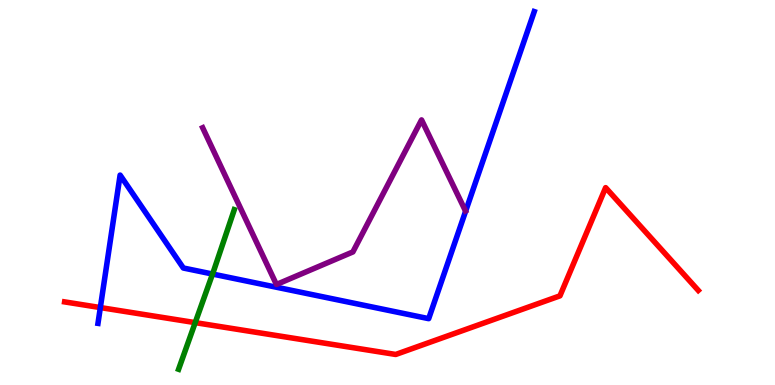[{'lines': ['blue', 'red'], 'intersections': [{'x': 1.29, 'y': 2.01}]}, {'lines': ['green', 'red'], 'intersections': [{'x': 2.52, 'y': 1.62}]}, {'lines': ['purple', 'red'], 'intersections': []}, {'lines': ['blue', 'green'], 'intersections': [{'x': 2.74, 'y': 2.88}]}, {'lines': ['blue', 'purple'], 'intersections': []}, {'lines': ['green', 'purple'], 'intersections': []}]